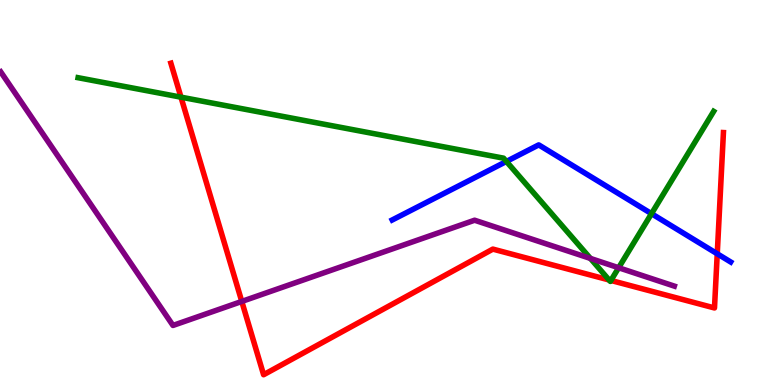[{'lines': ['blue', 'red'], 'intersections': [{'x': 9.25, 'y': 3.41}]}, {'lines': ['green', 'red'], 'intersections': [{'x': 2.34, 'y': 7.48}, {'x': 7.86, 'y': 2.73}, {'x': 7.88, 'y': 2.72}]}, {'lines': ['purple', 'red'], 'intersections': [{'x': 3.12, 'y': 2.17}]}, {'lines': ['blue', 'green'], 'intersections': [{'x': 6.53, 'y': 5.81}, {'x': 8.41, 'y': 4.45}]}, {'lines': ['blue', 'purple'], 'intersections': []}, {'lines': ['green', 'purple'], 'intersections': [{'x': 7.62, 'y': 3.29}, {'x': 7.98, 'y': 3.05}]}]